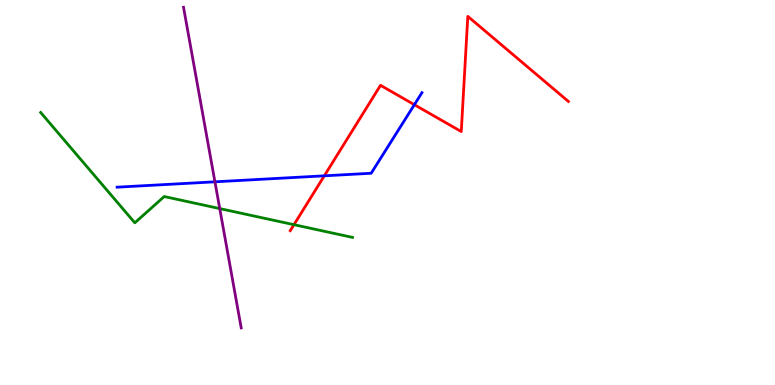[{'lines': ['blue', 'red'], 'intersections': [{'x': 4.18, 'y': 5.43}, {'x': 5.35, 'y': 7.28}]}, {'lines': ['green', 'red'], 'intersections': [{'x': 3.79, 'y': 4.16}]}, {'lines': ['purple', 'red'], 'intersections': []}, {'lines': ['blue', 'green'], 'intersections': []}, {'lines': ['blue', 'purple'], 'intersections': [{'x': 2.77, 'y': 5.28}]}, {'lines': ['green', 'purple'], 'intersections': [{'x': 2.84, 'y': 4.58}]}]